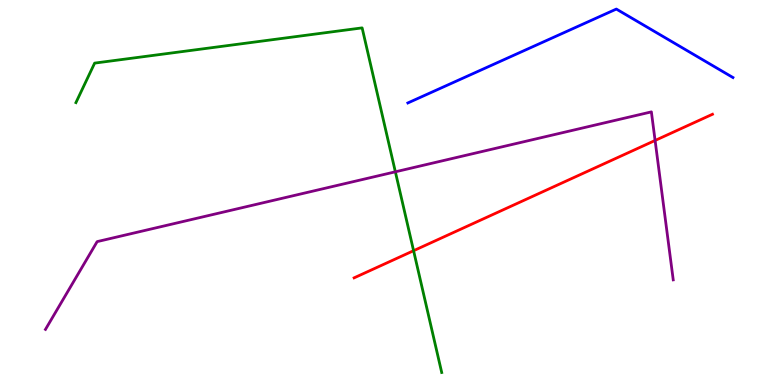[{'lines': ['blue', 'red'], 'intersections': []}, {'lines': ['green', 'red'], 'intersections': [{'x': 5.34, 'y': 3.49}]}, {'lines': ['purple', 'red'], 'intersections': [{'x': 8.45, 'y': 6.35}]}, {'lines': ['blue', 'green'], 'intersections': []}, {'lines': ['blue', 'purple'], 'intersections': []}, {'lines': ['green', 'purple'], 'intersections': [{'x': 5.1, 'y': 5.54}]}]